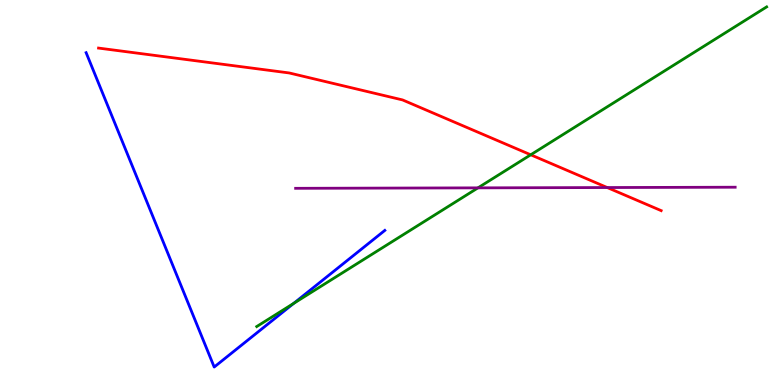[{'lines': ['blue', 'red'], 'intersections': []}, {'lines': ['green', 'red'], 'intersections': [{'x': 6.85, 'y': 5.98}]}, {'lines': ['purple', 'red'], 'intersections': [{'x': 7.84, 'y': 5.13}]}, {'lines': ['blue', 'green'], 'intersections': [{'x': 3.79, 'y': 2.12}]}, {'lines': ['blue', 'purple'], 'intersections': []}, {'lines': ['green', 'purple'], 'intersections': [{'x': 6.17, 'y': 5.12}]}]